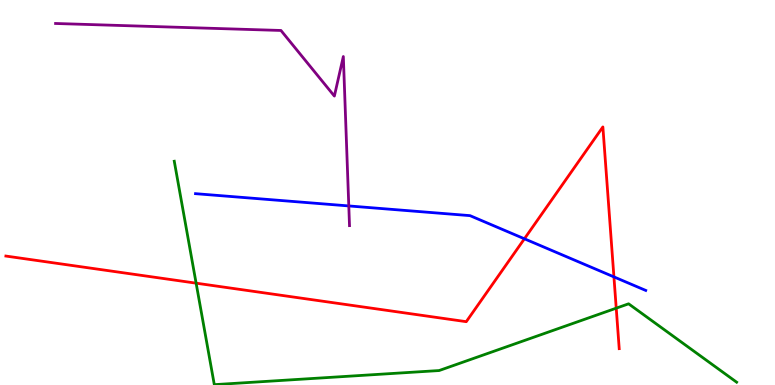[{'lines': ['blue', 'red'], 'intersections': [{'x': 6.77, 'y': 3.8}, {'x': 7.92, 'y': 2.81}]}, {'lines': ['green', 'red'], 'intersections': [{'x': 2.53, 'y': 2.64}, {'x': 7.95, 'y': 2.0}]}, {'lines': ['purple', 'red'], 'intersections': []}, {'lines': ['blue', 'green'], 'intersections': []}, {'lines': ['blue', 'purple'], 'intersections': [{'x': 4.5, 'y': 4.65}]}, {'lines': ['green', 'purple'], 'intersections': []}]